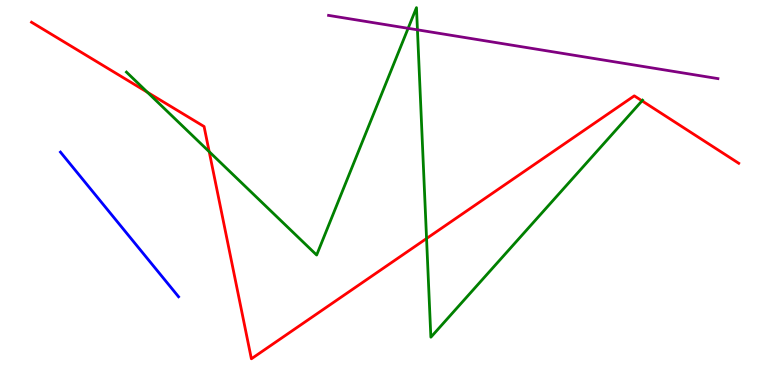[{'lines': ['blue', 'red'], 'intersections': []}, {'lines': ['green', 'red'], 'intersections': [{'x': 1.9, 'y': 7.6}, {'x': 2.7, 'y': 6.06}, {'x': 5.5, 'y': 3.8}, {'x': 8.28, 'y': 7.38}]}, {'lines': ['purple', 'red'], 'intersections': []}, {'lines': ['blue', 'green'], 'intersections': []}, {'lines': ['blue', 'purple'], 'intersections': []}, {'lines': ['green', 'purple'], 'intersections': [{'x': 5.27, 'y': 9.26}, {'x': 5.39, 'y': 9.23}]}]